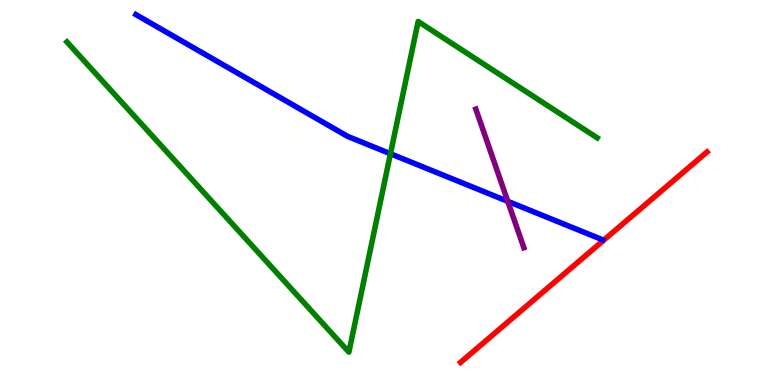[{'lines': ['blue', 'red'], 'intersections': []}, {'lines': ['green', 'red'], 'intersections': []}, {'lines': ['purple', 'red'], 'intersections': []}, {'lines': ['blue', 'green'], 'intersections': [{'x': 5.04, 'y': 6.01}]}, {'lines': ['blue', 'purple'], 'intersections': [{'x': 6.55, 'y': 4.77}]}, {'lines': ['green', 'purple'], 'intersections': []}]